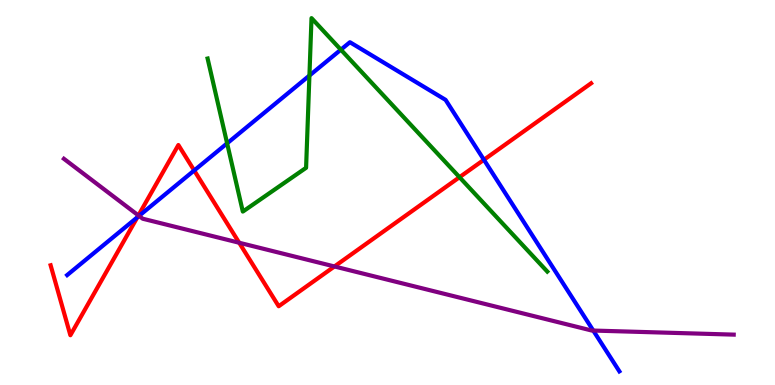[{'lines': ['blue', 'red'], 'intersections': [{'x': 1.77, 'y': 4.36}, {'x': 2.51, 'y': 5.57}, {'x': 6.24, 'y': 5.85}]}, {'lines': ['green', 'red'], 'intersections': [{'x': 5.93, 'y': 5.4}]}, {'lines': ['purple', 'red'], 'intersections': [{'x': 1.79, 'y': 4.4}, {'x': 3.09, 'y': 3.69}, {'x': 4.32, 'y': 3.08}]}, {'lines': ['blue', 'green'], 'intersections': [{'x': 2.93, 'y': 6.28}, {'x': 3.99, 'y': 8.04}, {'x': 4.4, 'y': 8.71}]}, {'lines': ['blue', 'purple'], 'intersections': [{'x': 1.79, 'y': 4.39}, {'x': 7.66, 'y': 1.41}]}, {'lines': ['green', 'purple'], 'intersections': []}]